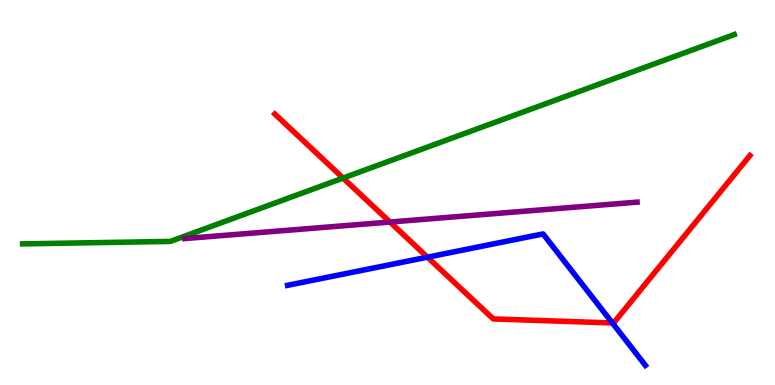[{'lines': ['blue', 'red'], 'intersections': [{'x': 5.52, 'y': 3.32}, {'x': 7.9, 'y': 1.61}]}, {'lines': ['green', 'red'], 'intersections': [{'x': 4.43, 'y': 5.38}]}, {'lines': ['purple', 'red'], 'intersections': [{'x': 5.03, 'y': 4.23}]}, {'lines': ['blue', 'green'], 'intersections': []}, {'lines': ['blue', 'purple'], 'intersections': []}, {'lines': ['green', 'purple'], 'intersections': []}]